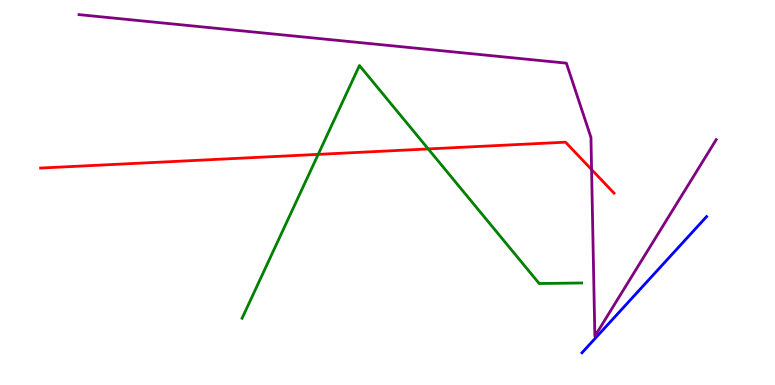[{'lines': ['blue', 'red'], 'intersections': []}, {'lines': ['green', 'red'], 'intersections': [{'x': 4.11, 'y': 5.99}, {'x': 5.53, 'y': 6.13}]}, {'lines': ['purple', 'red'], 'intersections': [{'x': 7.63, 'y': 5.6}]}, {'lines': ['blue', 'green'], 'intersections': []}, {'lines': ['blue', 'purple'], 'intersections': []}, {'lines': ['green', 'purple'], 'intersections': []}]